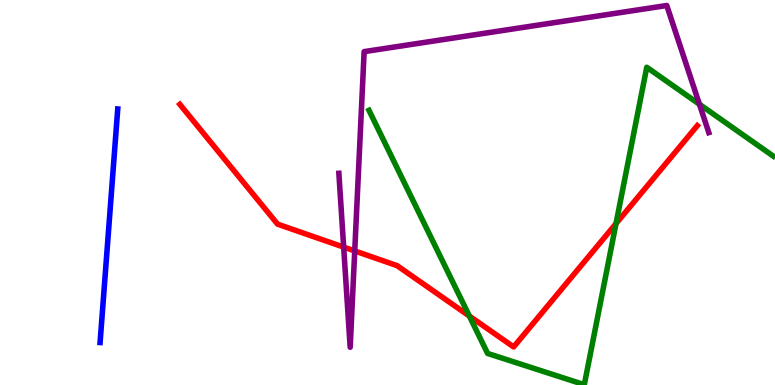[{'lines': ['blue', 'red'], 'intersections': []}, {'lines': ['green', 'red'], 'intersections': [{'x': 6.06, 'y': 1.79}, {'x': 7.95, 'y': 4.19}]}, {'lines': ['purple', 'red'], 'intersections': [{'x': 4.43, 'y': 3.58}, {'x': 4.58, 'y': 3.48}]}, {'lines': ['blue', 'green'], 'intersections': []}, {'lines': ['blue', 'purple'], 'intersections': []}, {'lines': ['green', 'purple'], 'intersections': [{'x': 9.03, 'y': 7.29}]}]